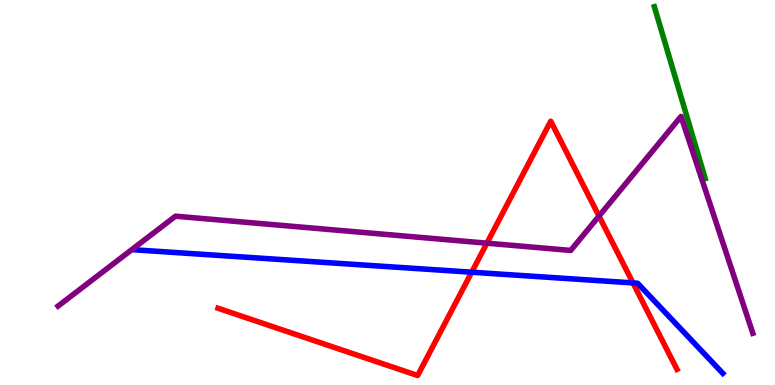[{'lines': ['blue', 'red'], 'intersections': [{'x': 6.09, 'y': 2.93}, {'x': 8.17, 'y': 2.65}]}, {'lines': ['green', 'red'], 'intersections': []}, {'lines': ['purple', 'red'], 'intersections': [{'x': 6.28, 'y': 3.68}, {'x': 7.73, 'y': 4.39}]}, {'lines': ['blue', 'green'], 'intersections': []}, {'lines': ['blue', 'purple'], 'intersections': []}, {'lines': ['green', 'purple'], 'intersections': []}]